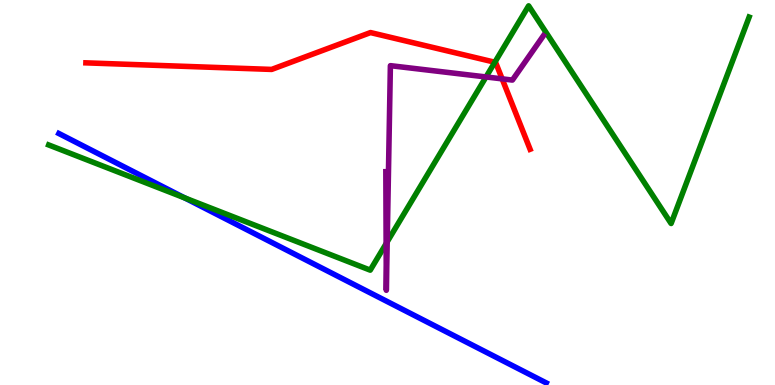[{'lines': ['blue', 'red'], 'intersections': []}, {'lines': ['green', 'red'], 'intersections': [{'x': 6.38, 'y': 8.38}]}, {'lines': ['purple', 'red'], 'intersections': [{'x': 6.48, 'y': 7.95}]}, {'lines': ['blue', 'green'], 'intersections': [{'x': 2.38, 'y': 4.86}]}, {'lines': ['blue', 'purple'], 'intersections': []}, {'lines': ['green', 'purple'], 'intersections': [{'x': 4.98, 'y': 3.67}, {'x': 5.0, 'y': 3.72}, {'x': 6.27, 'y': 8.0}]}]